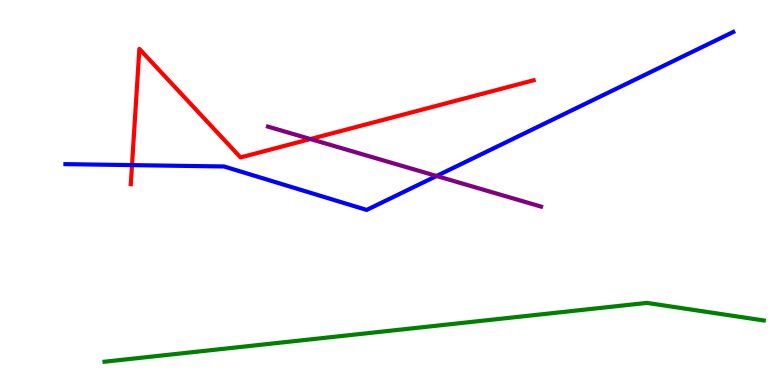[{'lines': ['blue', 'red'], 'intersections': [{'x': 1.7, 'y': 5.71}]}, {'lines': ['green', 'red'], 'intersections': []}, {'lines': ['purple', 'red'], 'intersections': [{'x': 4.01, 'y': 6.39}]}, {'lines': ['blue', 'green'], 'intersections': []}, {'lines': ['blue', 'purple'], 'intersections': [{'x': 5.63, 'y': 5.43}]}, {'lines': ['green', 'purple'], 'intersections': []}]